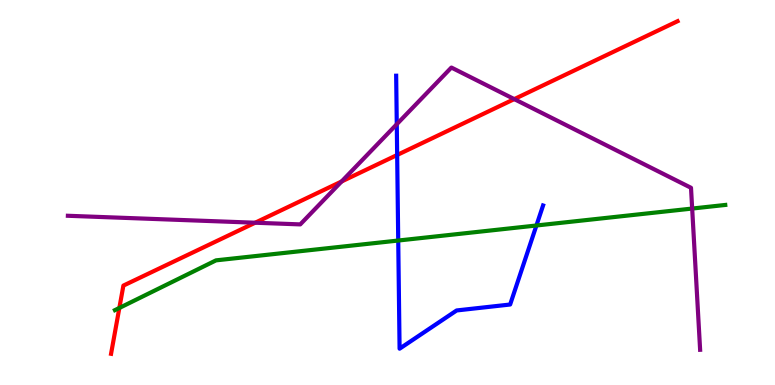[{'lines': ['blue', 'red'], 'intersections': [{'x': 5.12, 'y': 5.97}]}, {'lines': ['green', 'red'], 'intersections': [{'x': 1.54, 'y': 2.0}]}, {'lines': ['purple', 'red'], 'intersections': [{'x': 3.29, 'y': 4.21}, {'x': 4.41, 'y': 5.29}, {'x': 6.64, 'y': 7.43}]}, {'lines': ['blue', 'green'], 'intersections': [{'x': 5.14, 'y': 3.75}, {'x': 6.92, 'y': 4.14}]}, {'lines': ['blue', 'purple'], 'intersections': [{'x': 5.12, 'y': 6.77}]}, {'lines': ['green', 'purple'], 'intersections': [{'x': 8.93, 'y': 4.58}]}]